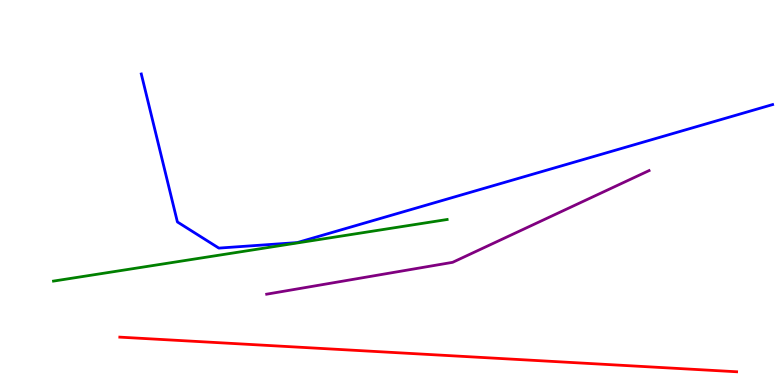[{'lines': ['blue', 'red'], 'intersections': []}, {'lines': ['green', 'red'], 'intersections': []}, {'lines': ['purple', 'red'], 'intersections': []}, {'lines': ['blue', 'green'], 'intersections': []}, {'lines': ['blue', 'purple'], 'intersections': []}, {'lines': ['green', 'purple'], 'intersections': []}]